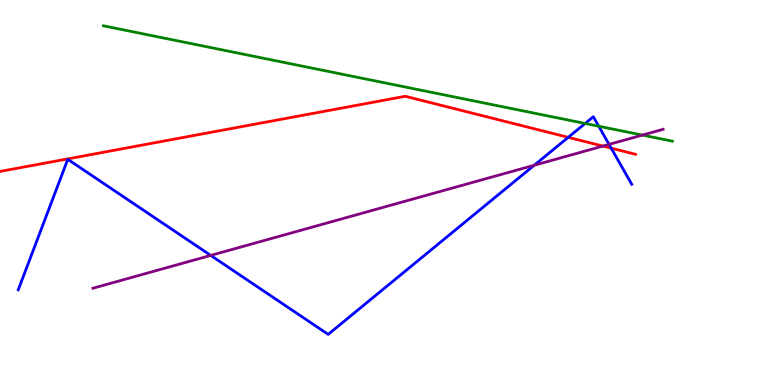[{'lines': ['blue', 'red'], 'intersections': [{'x': 7.33, 'y': 6.43}, {'x': 7.89, 'y': 6.15}]}, {'lines': ['green', 'red'], 'intersections': []}, {'lines': ['purple', 'red'], 'intersections': [{'x': 7.78, 'y': 6.21}]}, {'lines': ['blue', 'green'], 'intersections': [{'x': 7.55, 'y': 6.79}, {'x': 7.73, 'y': 6.72}]}, {'lines': ['blue', 'purple'], 'intersections': [{'x': 2.72, 'y': 3.37}, {'x': 6.89, 'y': 5.71}, {'x': 7.86, 'y': 6.25}]}, {'lines': ['green', 'purple'], 'intersections': [{'x': 8.29, 'y': 6.49}]}]